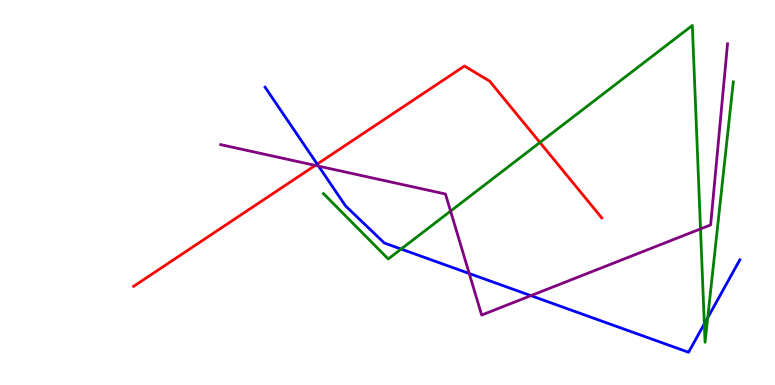[{'lines': ['blue', 'red'], 'intersections': [{'x': 4.09, 'y': 5.74}]}, {'lines': ['green', 'red'], 'intersections': [{'x': 6.97, 'y': 6.3}]}, {'lines': ['purple', 'red'], 'intersections': [{'x': 4.07, 'y': 5.7}]}, {'lines': ['blue', 'green'], 'intersections': [{'x': 5.18, 'y': 3.53}, {'x': 9.09, 'y': 1.59}, {'x': 9.13, 'y': 1.75}]}, {'lines': ['blue', 'purple'], 'intersections': [{'x': 4.11, 'y': 5.68}, {'x': 6.05, 'y': 2.9}, {'x': 6.85, 'y': 2.32}]}, {'lines': ['green', 'purple'], 'intersections': [{'x': 5.81, 'y': 4.52}, {'x': 9.04, 'y': 4.05}]}]